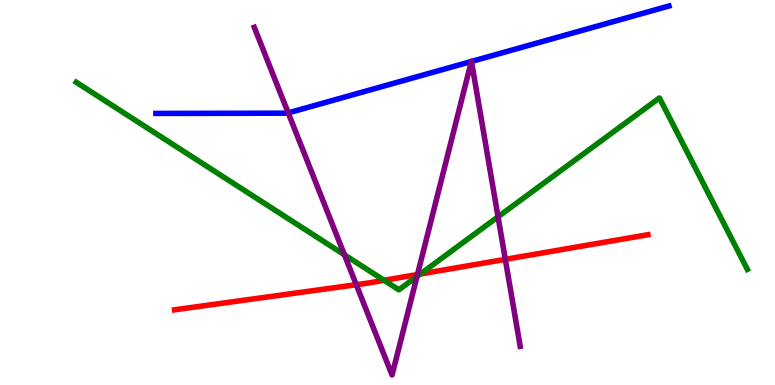[{'lines': ['blue', 'red'], 'intersections': []}, {'lines': ['green', 'red'], 'intersections': [{'x': 4.96, 'y': 2.72}, {'x': 5.42, 'y': 2.88}]}, {'lines': ['purple', 'red'], 'intersections': [{'x': 4.6, 'y': 2.61}, {'x': 5.39, 'y': 2.87}, {'x': 6.52, 'y': 3.26}]}, {'lines': ['blue', 'green'], 'intersections': []}, {'lines': ['blue', 'purple'], 'intersections': [{'x': 3.72, 'y': 7.07}, {'x': 6.08, 'y': 8.4}, {'x': 6.08, 'y': 8.4}]}, {'lines': ['green', 'purple'], 'intersections': [{'x': 4.44, 'y': 3.38}, {'x': 5.38, 'y': 2.82}, {'x': 6.43, 'y': 4.37}]}]